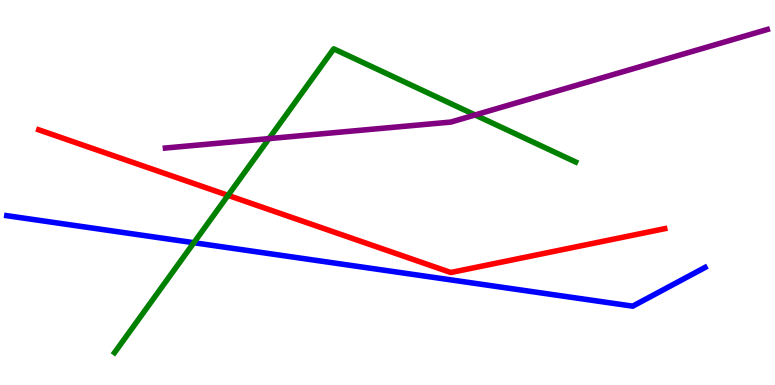[{'lines': ['blue', 'red'], 'intersections': []}, {'lines': ['green', 'red'], 'intersections': [{'x': 2.94, 'y': 4.93}]}, {'lines': ['purple', 'red'], 'intersections': []}, {'lines': ['blue', 'green'], 'intersections': [{'x': 2.5, 'y': 3.7}]}, {'lines': ['blue', 'purple'], 'intersections': []}, {'lines': ['green', 'purple'], 'intersections': [{'x': 3.47, 'y': 6.4}, {'x': 6.13, 'y': 7.01}]}]